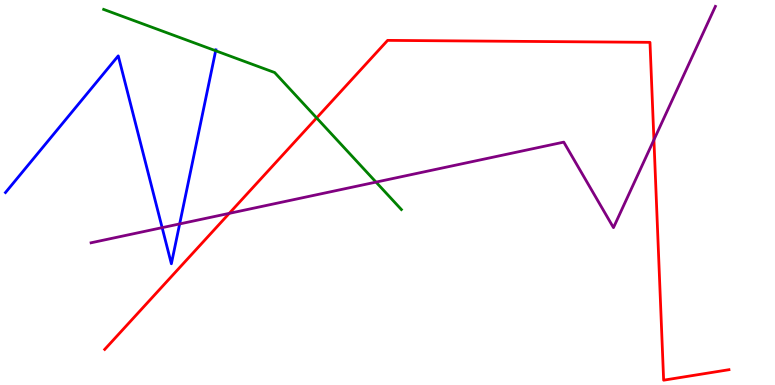[{'lines': ['blue', 'red'], 'intersections': []}, {'lines': ['green', 'red'], 'intersections': [{'x': 4.09, 'y': 6.94}]}, {'lines': ['purple', 'red'], 'intersections': [{'x': 2.96, 'y': 4.46}, {'x': 8.44, 'y': 6.37}]}, {'lines': ['blue', 'green'], 'intersections': [{'x': 2.78, 'y': 8.68}]}, {'lines': ['blue', 'purple'], 'intersections': [{'x': 2.09, 'y': 4.09}, {'x': 2.32, 'y': 4.18}]}, {'lines': ['green', 'purple'], 'intersections': [{'x': 4.85, 'y': 5.27}]}]